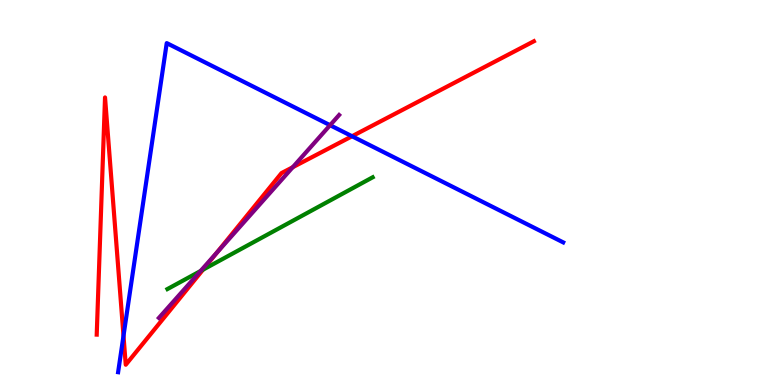[{'lines': ['blue', 'red'], 'intersections': [{'x': 1.59, 'y': 1.28}, {'x': 4.54, 'y': 6.46}]}, {'lines': ['green', 'red'], 'intersections': [{'x': 2.62, 'y': 3.0}]}, {'lines': ['purple', 'red'], 'intersections': [{'x': 2.8, 'y': 3.43}, {'x': 3.78, 'y': 5.66}]}, {'lines': ['blue', 'green'], 'intersections': []}, {'lines': ['blue', 'purple'], 'intersections': [{'x': 4.26, 'y': 6.75}]}, {'lines': ['green', 'purple'], 'intersections': [{'x': 2.59, 'y': 2.96}]}]